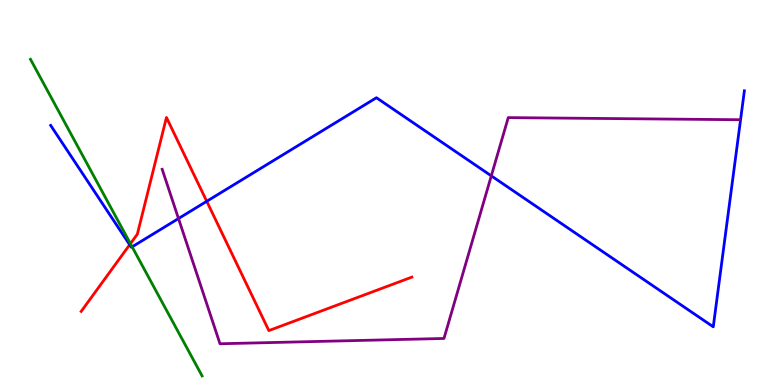[{'lines': ['blue', 'red'], 'intersections': [{'x': 1.67, 'y': 3.64}, {'x': 2.67, 'y': 4.77}]}, {'lines': ['green', 'red'], 'intersections': [{'x': 1.68, 'y': 3.67}]}, {'lines': ['purple', 'red'], 'intersections': []}, {'lines': ['blue', 'green'], 'intersections': [{'x': 1.7, 'y': 3.59}]}, {'lines': ['blue', 'purple'], 'intersections': [{'x': 2.3, 'y': 4.32}, {'x': 6.34, 'y': 5.43}]}, {'lines': ['green', 'purple'], 'intersections': []}]